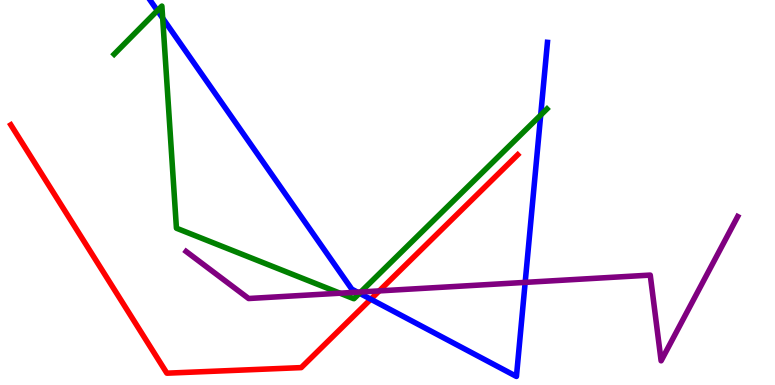[{'lines': ['blue', 'red'], 'intersections': [{'x': 4.78, 'y': 2.23}]}, {'lines': ['green', 'red'], 'intersections': []}, {'lines': ['purple', 'red'], 'intersections': [{'x': 4.89, 'y': 2.44}]}, {'lines': ['blue', 'green'], 'intersections': [{'x': 2.03, 'y': 9.72}, {'x': 2.1, 'y': 9.53}, {'x': 4.64, 'y': 2.38}, {'x': 6.98, 'y': 7.01}]}, {'lines': ['blue', 'purple'], 'intersections': [{'x': 4.61, 'y': 2.41}, {'x': 6.78, 'y': 2.67}]}, {'lines': ['green', 'purple'], 'intersections': [{'x': 4.39, 'y': 2.38}, {'x': 4.66, 'y': 2.42}]}]